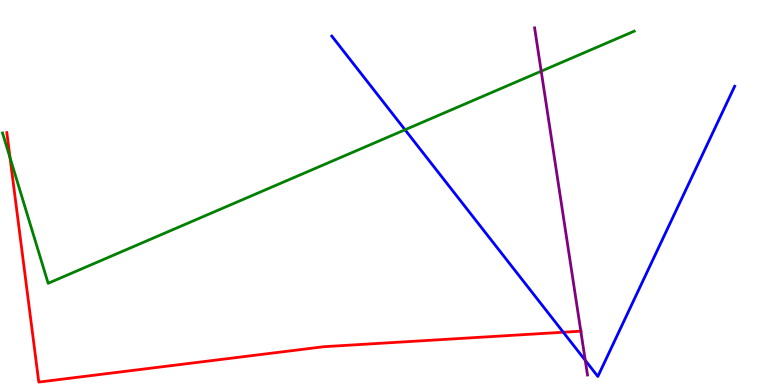[{'lines': ['blue', 'red'], 'intersections': [{'x': 7.27, 'y': 1.37}]}, {'lines': ['green', 'red'], 'intersections': [{'x': 0.13, 'y': 5.9}]}, {'lines': ['purple', 'red'], 'intersections': [{'x': 7.49, 'y': 1.4}]}, {'lines': ['blue', 'green'], 'intersections': [{'x': 5.23, 'y': 6.63}]}, {'lines': ['blue', 'purple'], 'intersections': [{'x': 7.55, 'y': 0.64}]}, {'lines': ['green', 'purple'], 'intersections': [{'x': 6.98, 'y': 8.15}]}]